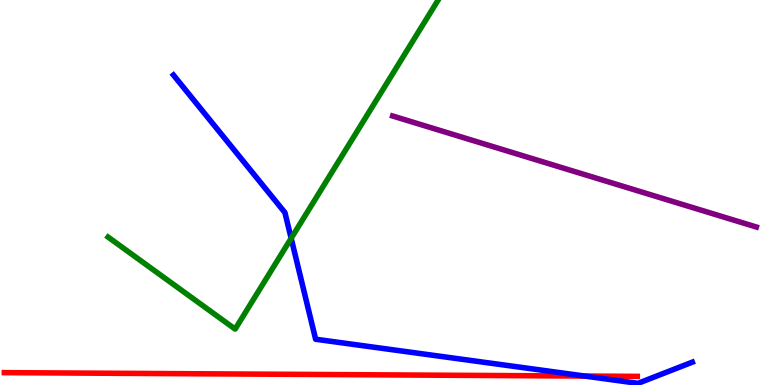[{'lines': ['blue', 'red'], 'intersections': [{'x': 7.55, 'y': 0.232}]}, {'lines': ['green', 'red'], 'intersections': []}, {'lines': ['purple', 'red'], 'intersections': []}, {'lines': ['blue', 'green'], 'intersections': [{'x': 3.76, 'y': 3.81}]}, {'lines': ['blue', 'purple'], 'intersections': []}, {'lines': ['green', 'purple'], 'intersections': []}]